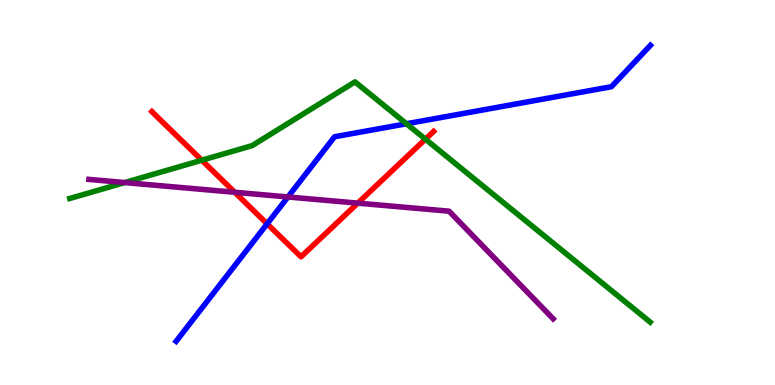[{'lines': ['blue', 'red'], 'intersections': [{'x': 3.45, 'y': 4.19}]}, {'lines': ['green', 'red'], 'intersections': [{'x': 2.6, 'y': 5.84}, {'x': 5.49, 'y': 6.38}]}, {'lines': ['purple', 'red'], 'intersections': [{'x': 3.03, 'y': 5.01}, {'x': 4.62, 'y': 4.72}]}, {'lines': ['blue', 'green'], 'intersections': [{'x': 5.24, 'y': 6.79}]}, {'lines': ['blue', 'purple'], 'intersections': [{'x': 3.72, 'y': 4.88}]}, {'lines': ['green', 'purple'], 'intersections': [{'x': 1.61, 'y': 5.26}]}]